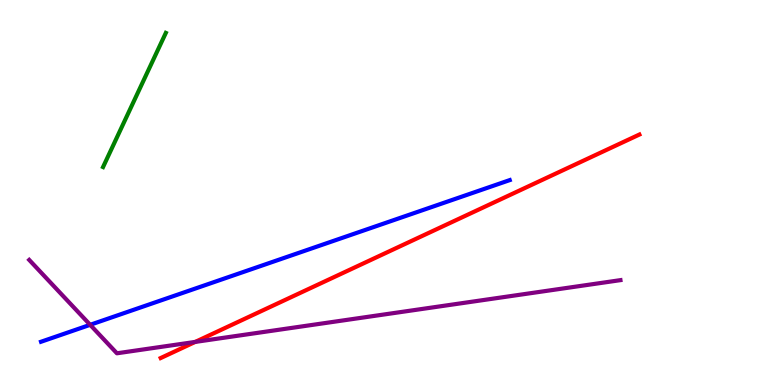[{'lines': ['blue', 'red'], 'intersections': []}, {'lines': ['green', 'red'], 'intersections': []}, {'lines': ['purple', 'red'], 'intersections': [{'x': 2.52, 'y': 1.12}]}, {'lines': ['blue', 'green'], 'intersections': []}, {'lines': ['blue', 'purple'], 'intersections': [{'x': 1.16, 'y': 1.56}]}, {'lines': ['green', 'purple'], 'intersections': []}]